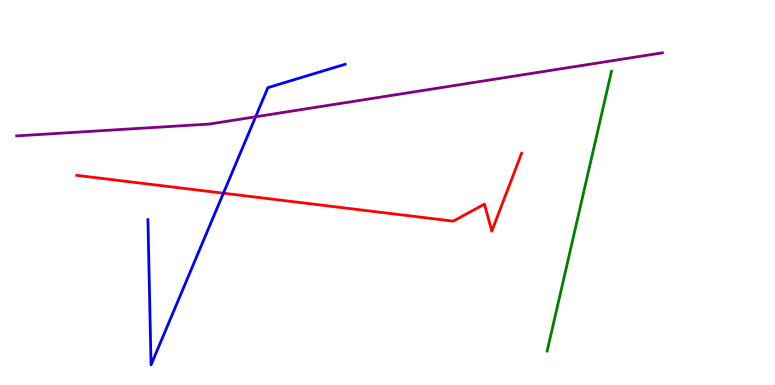[{'lines': ['blue', 'red'], 'intersections': [{'x': 2.88, 'y': 4.98}]}, {'lines': ['green', 'red'], 'intersections': []}, {'lines': ['purple', 'red'], 'intersections': []}, {'lines': ['blue', 'green'], 'intersections': []}, {'lines': ['blue', 'purple'], 'intersections': [{'x': 3.3, 'y': 6.97}]}, {'lines': ['green', 'purple'], 'intersections': []}]